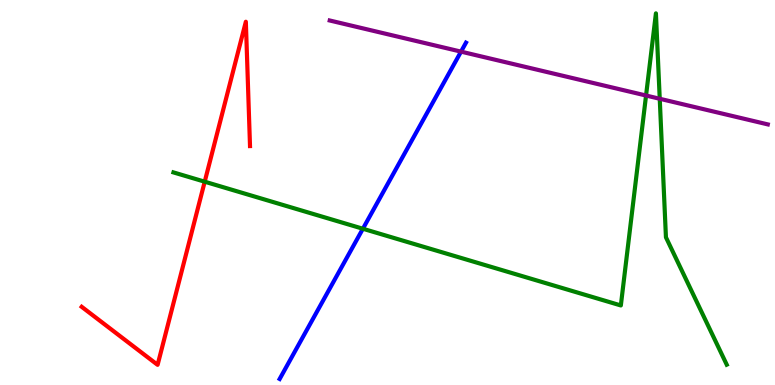[{'lines': ['blue', 'red'], 'intersections': []}, {'lines': ['green', 'red'], 'intersections': [{'x': 2.64, 'y': 5.28}]}, {'lines': ['purple', 'red'], 'intersections': []}, {'lines': ['blue', 'green'], 'intersections': [{'x': 4.68, 'y': 4.06}]}, {'lines': ['blue', 'purple'], 'intersections': [{'x': 5.95, 'y': 8.66}]}, {'lines': ['green', 'purple'], 'intersections': [{'x': 8.34, 'y': 7.52}, {'x': 8.51, 'y': 7.43}]}]